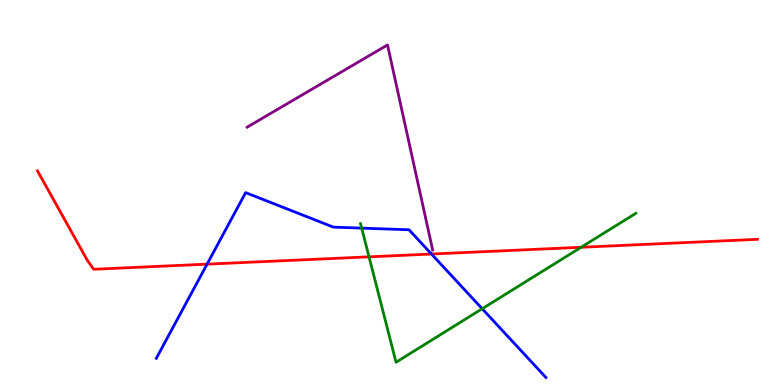[{'lines': ['blue', 'red'], 'intersections': [{'x': 2.67, 'y': 3.14}, {'x': 5.57, 'y': 3.4}]}, {'lines': ['green', 'red'], 'intersections': [{'x': 4.76, 'y': 3.33}, {'x': 7.5, 'y': 3.58}]}, {'lines': ['purple', 'red'], 'intersections': []}, {'lines': ['blue', 'green'], 'intersections': [{'x': 4.67, 'y': 4.07}, {'x': 6.22, 'y': 1.98}]}, {'lines': ['blue', 'purple'], 'intersections': []}, {'lines': ['green', 'purple'], 'intersections': []}]